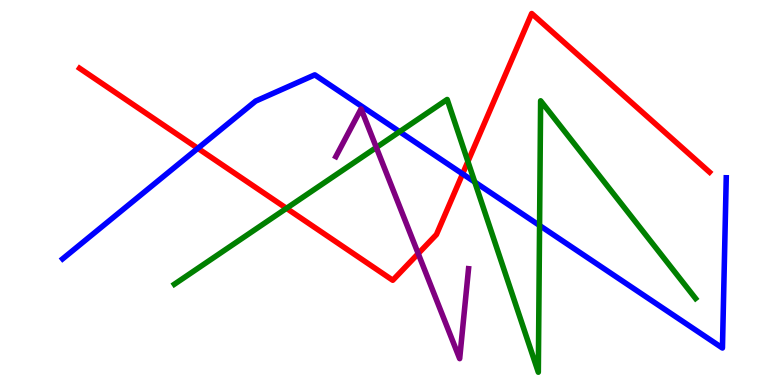[{'lines': ['blue', 'red'], 'intersections': [{'x': 2.55, 'y': 6.15}, {'x': 5.97, 'y': 5.48}]}, {'lines': ['green', 'red'], 'intersections': [{'x': 3.7, 'y': 4.59}, {'x': 6.04, 'y': 5.8}]}, {'lines': ['purple', 'red'], 'intersections': [{'x': 5.4, 'y': 3.41}]}, {'lines': ['blue', 'green'], 'intersections': [{'x': 5.16, 'y': 6.58}, {'x': 6.13, 'y': 5.27}, {'x': 6.96, 'y': 4.14}]}, {'lines': ['blue', 'purple'], 'intersections': []}, {'lines': ['green', 'purple'], 'intersections': [{'x': 4.86, 'y': 6.17}]}]